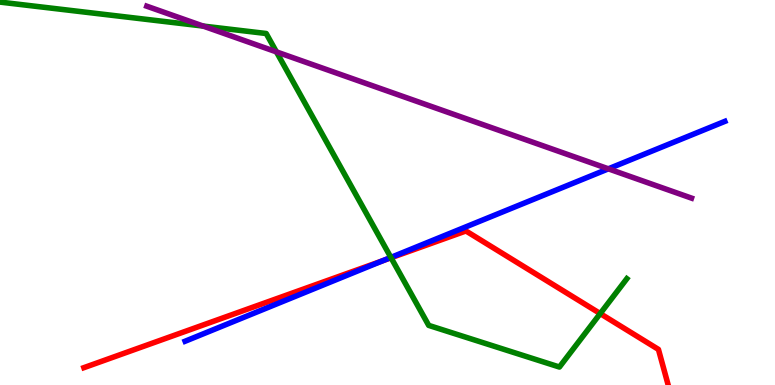[{'lines': ['blue', 'red'], 'intersections': [{'x': 4.94, 'y': 3.23}]}, {'lines': ['green', 'red'], 'intersections': [{'x': 5.05, 'y': 3.31}, {'x': 7.74, 'y': 1.86}]}, {'lines': ['purple', 'red'], 'intersections': []}, {'lines': ['blue', 'green'], 'intersections': [{'x': 5.04, 'y': 3.31}]}, {'lines': ['blue', 'purple'], 'intersections': [{'x': 7.85, 'y': 5.61}]}, {'lines': ['green', 'purple'], 'intersections': [{'x': 2.62, 'y': 9.32}, {'x': 3.57, 'y': 8.65}]}]